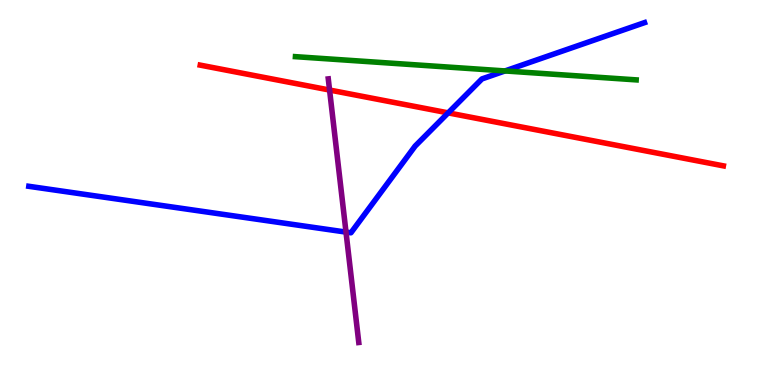[{'lines': ['blue', 'red'], 'intersections': [{'x': 5.78, 'y': 7.07}]}, {'lines': ['green', 'red'], 'intersections': []}, {'lines': ['purple', 'red'], 'intersections': [{'x': 4.25, 'y': 7.66}]}, {'lines': ['blue', 'green'], 'intersections': [{'x': 6.52, 'y': 8.16}]}, {'lines': ['blue', 'purple'], 'intersections': [{'x': 4.46, 'y': 3.97}]}, {'lines': ['green', 'purple'], 'intersections': []}]